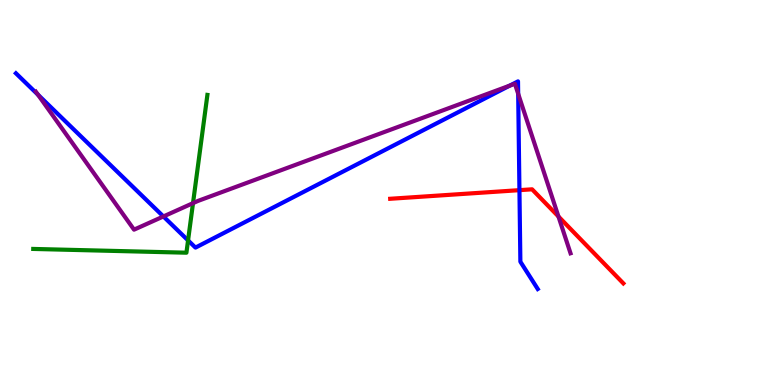[{'lines': ['blue', 'red'], 'intersections': [{'x': 6.7, 'y': 5.06}]}, {'lines': ['green', 'red'], 'intersections': []}, {'lines': ['purple', 'red'], 'intersections': [{'x': 7.21, 'y': 4.38}]}, {'lines': ['blue', 'green'], 'intersections': [{'x': 2.43, 'y': 3.76}]}, {'lines': ['blue', 'purple'], 'intersections': [{'x': 0.49, 'y': 7.54}, {'x': 2.11, 'y': 4.38}, {'x': 6.58, 'y': 7.78}, {'x': 6.69, 'y': 7.56}]}, {'lines': ['green', 'purple'], 'intersections': [{'x': 2.49, 'y': 4.72}]}]